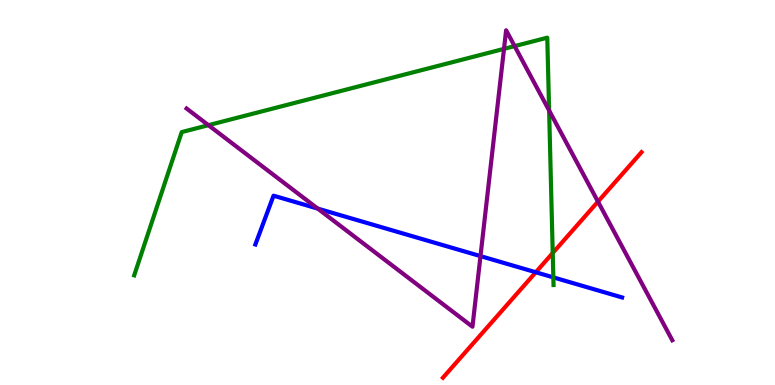[{'lines': ['blue', 'red'], 'intersections': [{'x': 6.91, 'y': 2.93}]}, {'lines': ['green', 'red'], 'intersections': [{'x': 7.13, 'y': 3.43}]}, {'lines': ['purple', 'red'], 'intersections': [{'x': 7.72, 'y': 4.76}]}, {'lines': ['blue', 'green'], 'intersections': [{'x': 7.14, 'y': 2.8}]}, {'lines': ['blue', 'purple'], 'intersections': [{'x': 4.1, 'y': 4.58}, {'x': 6.2, 'y': 3.35}]}, {'lines': ['green', 'purple'], 'intersections': [{'x': 2.69, 'y': 6.75}, {'x': 6.5, 'y': 8.73}, {'x': 6.64, 'y': 8.8}, {'x': 7.09, 'y': 7.13}]}]